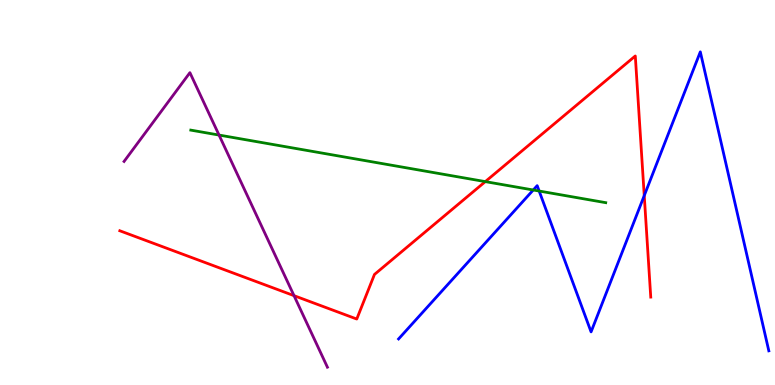[{'lines': ['blue', 'red'], 'intersections': [{'x': 8.31, 'y': 4.92}]}, {'lines': ['green', 'red'], 'intersections': [{'x': 6.26, 'y': 5.28}]}, {'lines': ['purple', 'red'], 'intersections': [{'x': 3.79, 'y': 2.32}]}, {'lines': ['blue', 'green'], 'intersections': [{'x': 6.88, 'y': 5.07}, {'x': 6.96, 'y': 5.04}]}, {'lines': ['blue', 'purple'], 'intersections': []}, {'lines': ['green', 'purple'], 'intersections': [{'x': 2.83, 'y': 6.49}]}]